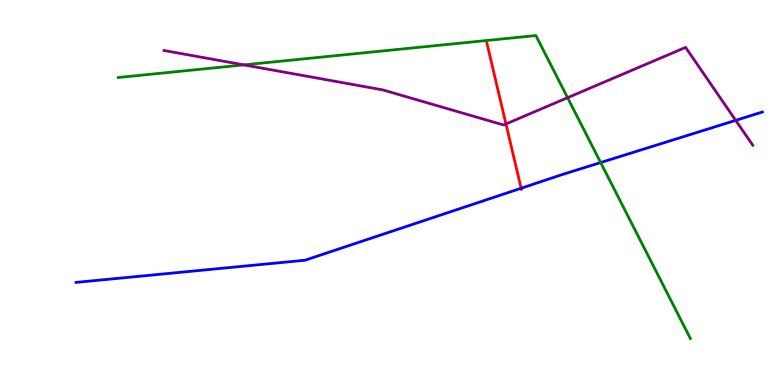[{'lines': ['blue', 'red'], 'intersections': [{'x': 6.72, 'y': 5.11}]}, {'lines': ['green', 'red'], 'intersections': []}, {'lines': ['purple', 'red'], 'intersections': [{'x': 6.53, 'y': 6.78}]}, {'lines': ['blue', 'green'], 'intersections': [{'x': 7.75, 'y': 5.78}]}, {'lines': ['blue', 'purple'], 'intersections': [{'x': 9.49, 'y': 6.87}]}, {'lines': ['green', 'purple'], 'intersections': [{'x': 3.15, 'y': 8.31}, {'x': 7.32, 'y': 7.46}]}]